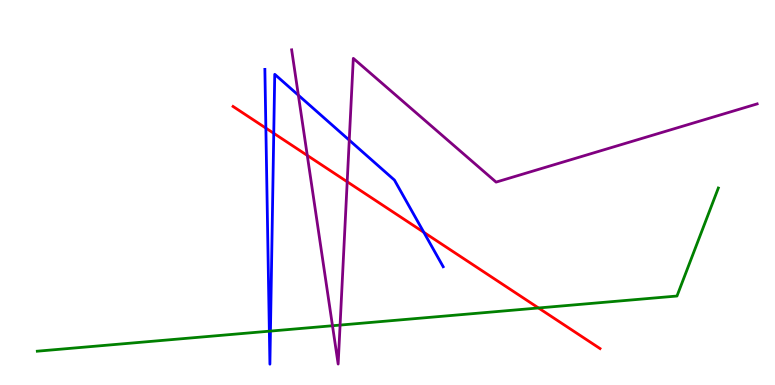[{'lines': ['blue', 'red'], 'intersections': [{'x': 3.43, 'y': 6.67}, {'x': 3.53, 'y': 6.54}, {'x': 5.47, 'y': 3.97}]}, {'lines': ['green', 'red'], 'intersections': [{'x': 6.95, 'y': 2.0}]}, {'lines': ['purple', 'red'], 'intersections': [{'x': 3.96, 'y': 5.96}, {'x': 4.48, 'y': 5.28}]}, {'lines': ['blue', 'green'], 'intersections': [{'x': 3.48, 'y': 1.4}, {'x': 3.49, 'y': 1.4}]}, {'lines': ['blue', 'purple'], 'intersections': [{'x': 3.85, 'y': 7.53}, {'x': 4.51, 'y': 6.36}]}, {'lines': ['green', 'purple'], 'intersections': [{'x': 4.29, 'y': 1.54}, {'x': 4.39, 'y': 1.56}]}]